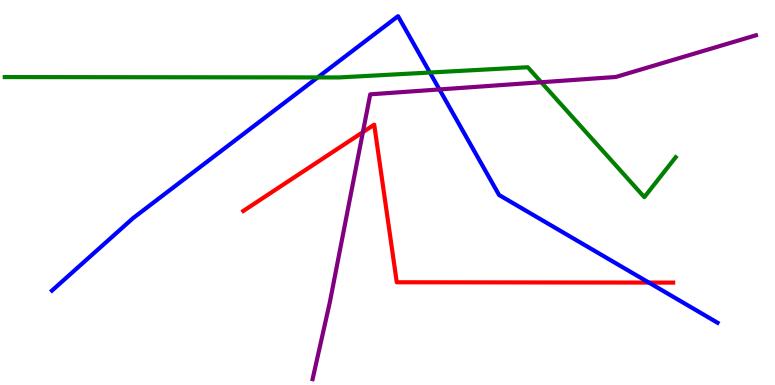[{'lines': ['blue', 'red'], 'intersections': [{'x': 8.37, 'y': 2.66}]}, {'lines': ['green', 'red'], 'intersections': []}, {'lines': ['purple', 'red'], 'intersections': [{'x': 4.68, 'y': 6.57}]}, {'lines': ['blue', 'green'], 'intersections': [{'x': 4.1, 'y': 7.99}, {'x': 5.55, 'y': 8.12}]}, {'lines': ['blue', 'purple'], 'intersections': [{'x': 5.67, 'y': 7.68}]}, {'lines': ['green', 'purple'], 'intersections': [{'x': 6.98, 'y': 7.86}]}]